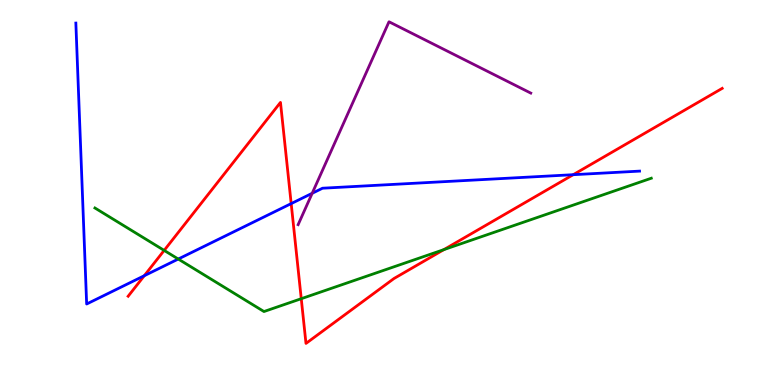[{'lines': ['blue', 'red'], 'intersections': [{'x': 1.86, 'y': 2.84}, {'x': 3.76, 'y': 4.71}, {'x': 7.4, 'y': 5.46}]}, {'lines': ['green', 'red'], 'intersections': [{'x': 2.12, 'y': 3.5}, {'x': 3.89, 'y': 2.24}, {'x': 5.73, 'y': 3.52}]}, {'lines': ['purple', 'red'], 'intersections': []}, {'lines': ['blue', 'green'], 'intersections': [{'x': 2.3, 'y': 3.27}]}, {'lines': ['blue', 'purple'], 'intersections': [{'x': 4.03, 'y': 4.98}]}, {'lines': ['green', 'purple'], 'intersections': []}]